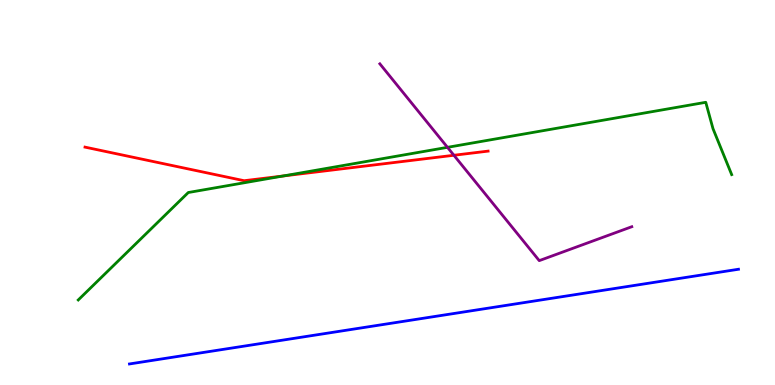[{'lines': ['blue', 'red'], 'intersections': []}, {'lines': ['green', 'red'], 'intersections': [{'x': 3.65, 'y': 5.43}]}, {'lines': ['purple', 'red'], 'intersections': [{'x': 5.86, 'y': 5.97}]}, {'lines': ['blue', 'green'], 'intersections': []}, {'lines': ['blue', 'purple'], 'intersections': []}, {'lines': ['green', 'purple'], 'intersections': [{'x': 5.77, 'y': 6.17}]}]